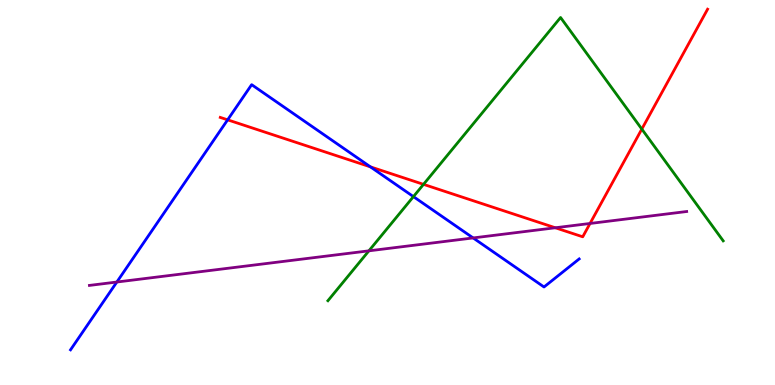[{'lines': ['blue', 'red'], 'intersections': [{'x': 2.94, 'y': 6.89}, {'x': 4.78, 'y': 5.67}]}, {'lines': ['green', 'red'], 'intersections': [{'x': 5.46, 'y': 5.21}, {'x': 8.28, 'y': 6.65}]}, {'lines': ['purple', 'red'], 'intersections': [{'x': 7.17, 'y': 4.08}, {'x': 7.61, 'y': 4.2}]}, {'lines': ['blue', 'green'], 'intersections': [{'x': 5.33, 'y': 4.89}]}, {'lines': ['blue', 'purple'], 'intersections': [{'x': 1.51, 'y': 2.67}, {'x': 6.1, 'y': 3.82}]}, {'lines': ['green', 'purple'], 'intersections': [{'x': 4.76, 'y': 3.48}]}]